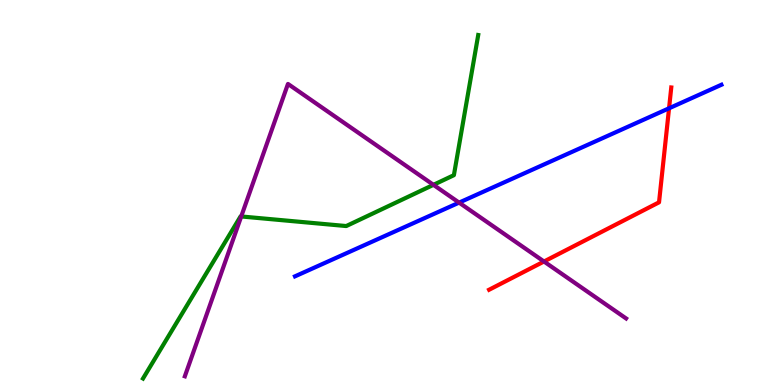[{'lines': ['blue', 'red'], 'intersections': [{'x': 8.63, 'y': 7.19}]}, {'lines': ['green', 'red'], 'intersections': []}, {'lines': ['purple', 'red'], 'intersections': [{'x': 7.02, 'y': 3.21}]}, {'lines': ['blue', 'green'], 'intersections': []}, {'lines': ['blue', 'purple'], 'intersections': [{'x': 5.92, 'y': 4.74}]}, {'lines': ['green', 'purple'], 'intersections': [{'x': 3.11, 'y': 4.38}, {'x': 5.59, 'y': 5.2}]}]